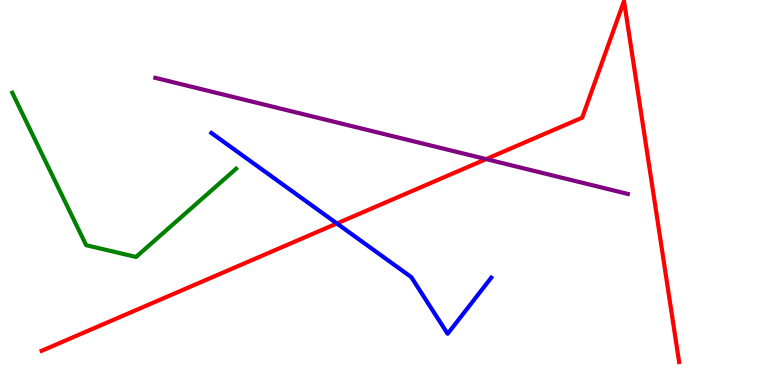[{'lines': ['blue', 'red'], 'intersections': [{'x': 4.35, 'y': 4.2}]}, {'lines': ['green', 'red'], 'intersections': []}, {'lines': ['purple', 'red'], 'intersections': [{'x': 6.27, 'y': 5.87}]}, {'lines': ['blue', 'green'], 'intersections': []}, {'lines': ['blue', 'purple'], 'intersections': []}, {'lines': ['green', 'purple'], 'intersections': []}]